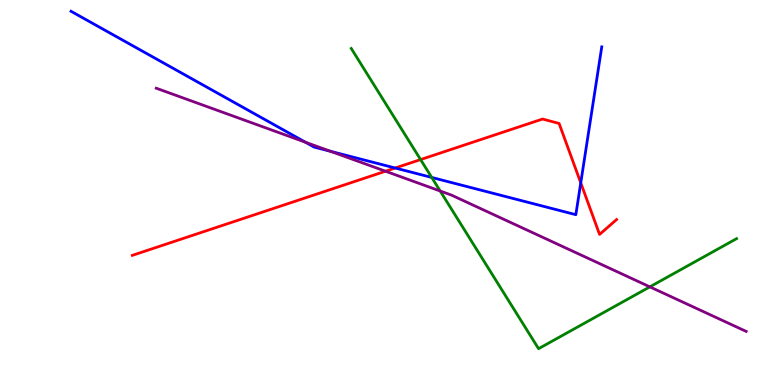[{'lines': ['blue', 'red'], 'intersections': [{'x': 5.1, 'y': 5.64}, {'x': 7.49, 'y': 5.25}]}, {'lines': ['green', 'red'], 'intersections': [{'x': 5.43, 'y': 5.86}]}, {'lines': ['purple', 'red'], 'intersections': [{'x': 4.97, 'y': 5.55}]}, {'lines': ['blue', 'green'], 'intersections': [{'x': 5.57, 'y': 5.39}]}, {'lines': ['blue', 'purple'], 'intersections': [{'x': 3.94, 'y': 6.31}, {'x': 4.26, 'y': 6.07}]}, {'lines': ['green', 'purple'], 'intersections': [{'x': 5.68, 'y': 5.04}, {'x': 8.39, 'y': 2.55}]}]